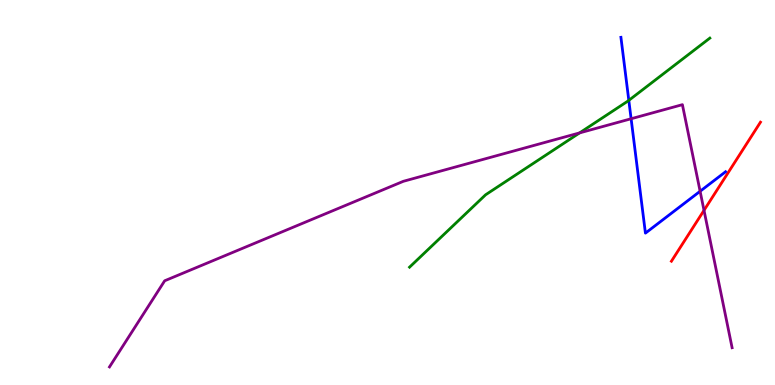[{'lines': ['blue', 'red'], 'intersections': []}, {'lines': ['green', 'red'], 'intersections': []}, {'lines': ['purple', 'red'], 'intersections': [{'x': 9.08, 'y': 4.54}]}, {'lines': ['blue', 'green'], 'intersections': [{'x': 8.11, 'y': 7.39}]}, {'lines': ['blue', 'purple'], 'intersections': [{'x': 8.14, 'y': 6.92}, {'x': 9.03, 'y': 5.03}]}, {'lines': ['green', 'purple'], 'intersections': [{'x': 7.48, 'y': 6.55}]}]